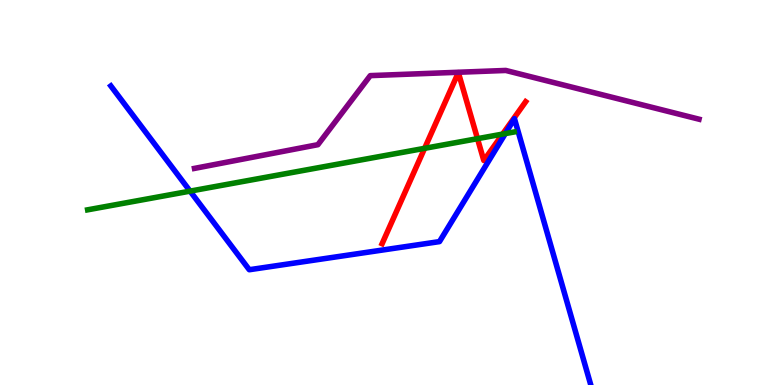[{'lines': ['blue', 'red'], 'intersections': []}, {'lines': ['green', 'red'], 'intersections': [{'x': 5.48, 'y': 6.15}, {'x': 6.16, 'y': 6.4}, {'x': 6.49, 'y': 6.52}]}, {'lines': ['purple', 'red'], 'intersections': []}, {'lines': ['blue', 'green'], 'intersections': [{'x': 2.45, 'y': 5.04}, {'x': 6.52, 'y': 6.53}]}, {'lines': ['blue', 'purple'], 'intersections': []}, {'lines': ['green', 'purple'], 'intersections': []}]